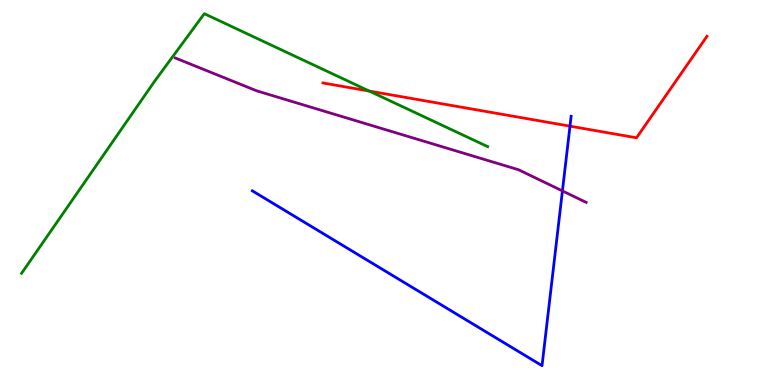[{'lines': ['blue', 'red'], 'intersections': [{'x': 7.35, 'y': 6.72}]}, {'lines': ['green', 'red'], 'intersections': [{'x': 4.76, 'y': 7.63}]}, {'lines': ['purple', 'red'], 'intersections': []}, {'lines': ['blue', 'green'], 'intersections': []}, {'lines': ['blue', 'purple'], 'intersections': [{'x': 7.26, 'y': 5.04}]}, {'lines': ['green', 'purple'], 'intersections': []}]